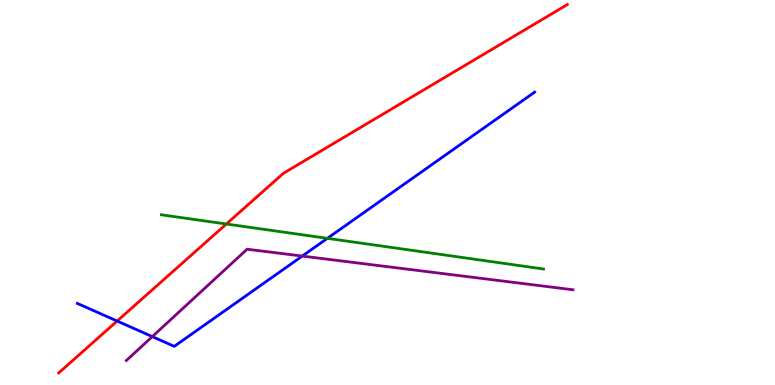[{'lines': ['blue', 'red'], 'intersections': [{'x': 1.51, 'y': 1.66}]}, {'lines': ['green', 'red'], 'intersections': [{'x': 2.92, 'y': 4.18}]}, {'lines': ['purple', 'red'], 'intersections': []}, {'lines': ['blue', 'green'], 'intersections': [{'x': 4.22, 'y': 3.81}]}, {'lines': ['blue', 'purple'], 'intersections': [{'x': 1.97, 'y': 1.26}, {'x': 3.9, 'y': 3.35}]}, {'lines': ['green', 'purple'], 'intersections': []}]